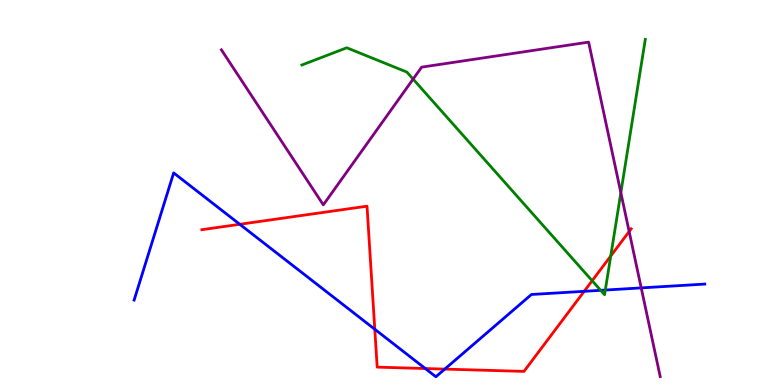[{'lines': ['blue', 'red'], 'intersections': [{'x': 3.09, 'y': 4.17}, {'x': 4.84, 'y': 1.45}, {'x': 5.49, 'y': 0.428}, {'x': 5.74, 'y': 0.413}, {'x': 7.54, 'y': 2.43}]}, {'lines': ['green', 'red'], 'intersections': [{'x': 7.64, 'y': 2.71}, {'x': 7.88, 'y': 3.35}]}, {'lines': ['purple', 'red'], 'intersections': [{'x': 8.12, 'y': 3.99}]}, {'lines': ['blue', 'green'], 'intersections': [{'x': 7.75, 'y': 2.46}, {'x': 7.81, 'y': 2.47}]}, {'lines': ['blue', 'purple'], 'intersections': [{'x': 8.27, 'y': 2.52}]}, {'lines': ['green', 'purple'], 'intersections': [{'x': 5.33, 'y': 7.95}, {'x': 8.01, 'y': 5.0}]}]